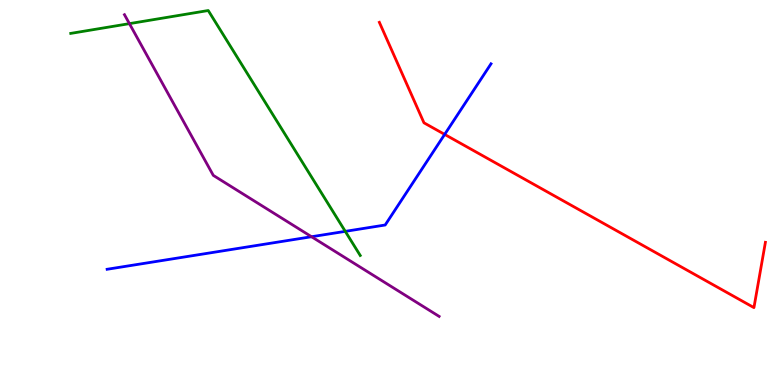[{'lines': ['blue', 'red'], 'intersections': [{'x': 5.74, 'y': 6.51}]}, {'lines': ['green', 'red'], 'intersections': []}, {'lines': ['purple', 'red'], 'intersections': []}, {'lines': ['blue', 'green'], 'intersections': [{'x': 4.46, 'y': 3.99}]}, {'lines': ['blue', 'purple'], 'intersections': [{'x': 4.02, 'y': 3.85}]}, {'lines': ['green', 'purple'], 'intersections': [{'x': 1.67, 'y': 9.39}]}]